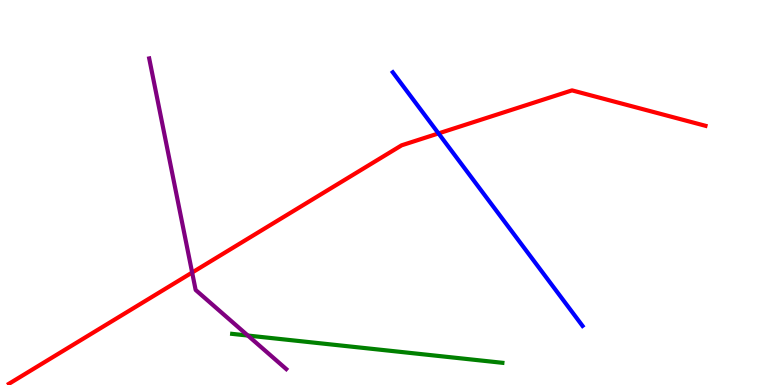[{'lines': ['blue', 'red'], 'intersections': [{'x': 5.66, 'y': 6.53}]}, {'lines': ['green', 'red'], 'intersections': []}, {'lines': ['purple', 'red'], 'intersections': [{'x': 2.48, 'y': 2.92}]}, {'lines': ['blue', 'green'], 'intersections': []}, {'lines': ['blue', 'purple'], 'intersections': []}, {'lines': ['green', 'purple'], 'intersections': [{'x': 3.2, 'y': 1.28}]}]